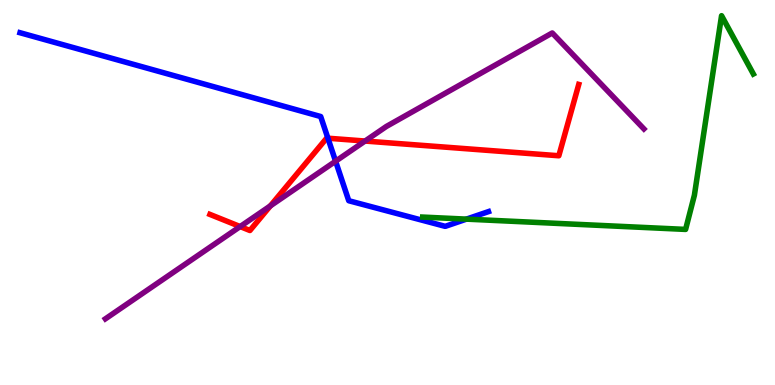[{'lines': ['blue', 'red'], 'intersections': [{'x': 4.23, 'y': 6.41}]}, {'lines': ['green', 'red'], 'intersections': []}, {'lines': ['purple', 'red'], 'intersections': [{'x': 3.1, 'y': 4.12}, {'x': 3.49, 'y': 4.65}, {'x': 4.71, 'y': 6.34}]}, {'lines': ['blue', 'green'], 'intersections': [{'x': 6.02, 'y': 4.31}]}, {'lines': ['blue', 'purple'], 'intersections': [{'x': 4.33, 'y': 5.81}]}, {'lines': ['green', 'purple'], 'intersections': []}]